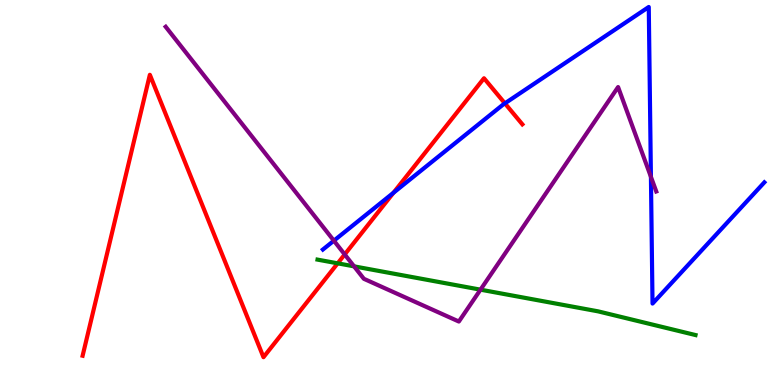[{'lines': ['blue', 'red'], 'intersections': [{'x': 5.08, 'y': 4.99}, {'x': 6.51, 'y': 7.32}]}, {'lines': ['green', 'red'], 'intersections': [{'x': 4.36, 'y': 3.16}]}, {'lines': ['purple', 'red'], 'intersections': [{'x': 4.45, 'y': 3.39}]}, {'lines': ['blue', 'green'], 'intersections': []}, {'lines': ['blue', 'purple'], 'intersections': [{'x': 4.31, 'y': 3.75}, {'x': 8.4, 'y': 5.41}]}, {'lines': ['green', 'purple'], 'intersections': [{'x': 4.57, 'y': 3.08}, {'x': 6.2, 'y': 2.48}]}]